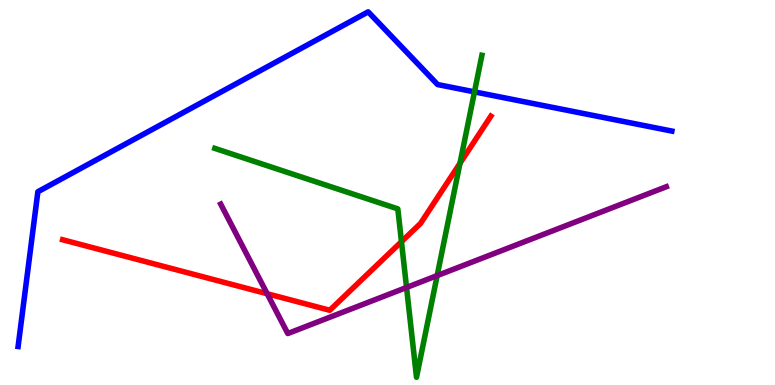[{'lines': ['blue', 'red'], 'intersections': []}, {'lines': ['green', 'red'], 'intersections': [{'x': 5.18, 'y': 3.72}, {'x': 5.94, 'y': 5.76}]}, {'lines': ['purple', 'red'], 'intersections': [{'x': 3.45, 'y': 2.37}]}, {'lines': ['blue', 'green'], 'intersections': [{'x': 6.12, 'y': 7.61}]}, {'lines': ['blue', 'purple'], 'intersections': []}, {'lines': ['green', 'purple'], 'intersections': [{'x': 5.25, 'y': 2.53}, {'x': 5.64, 'y': 2.84}]}]